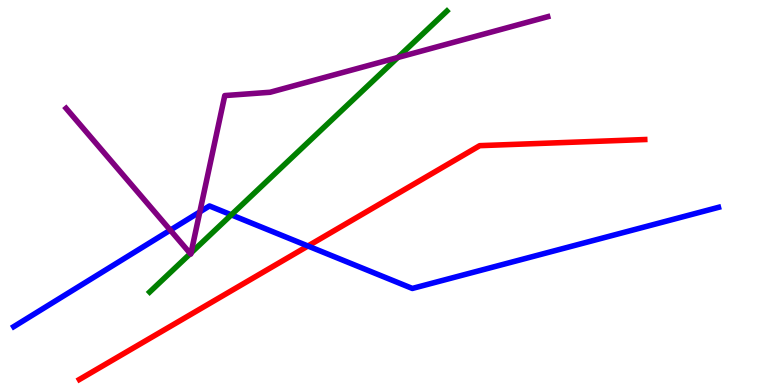[{'lines': ['blue', 'red'], 'intersections': [{'x': 3.97, 'y': 3.61}]}, {'lines': ['green', 'red'], 'intersections': []}, {'lines': ['purple', 'red'], 'intersections': []}, {'lines': ['blue', 'green'], 'intersections': [{'x': 2.98, 'y': 4.42}]}, {'lines': ['blue', 'purple'], 'intersections': [{'x': 2.2, 'y': 4.02}, {'x': 2.58, 'y': 4.5}]}, {'lines': ['green', 'purple'], 'intersections': [{'x': 2.46, 'y': 3.41}, {'x': 2.47, 'y': 3.43}, {'x': 5.13, 'y': 8.51}]}]